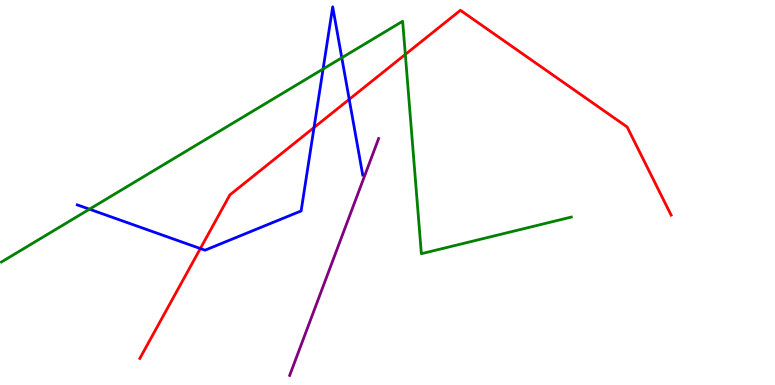[{'lines': ['blue', 'red'], 'intersections': [{'x': 2.59, 'y': 3.54}, {'x': 4.05, 'y': 6.69}, {'x': 4.51, 'y': 7.42}]}, {'lines': ['green', 'red'], 'intersections': [{'x': 5.23, 'y': 8.59}]}, {'lines': ['purple', 'red'], 'intersections': []}, {'lines': ['blue', 'green'], 'intersections': [{'x': 1.15, 'y': 4.57}, {'x': 4.17, 'y': 8.21}, {'x': 4.41, 'y': 8.5}]}, {'lines': ['blue', 'purple'], 'intersections': []}, {'lines': ['green', 'purple'], 'intersections': []}]